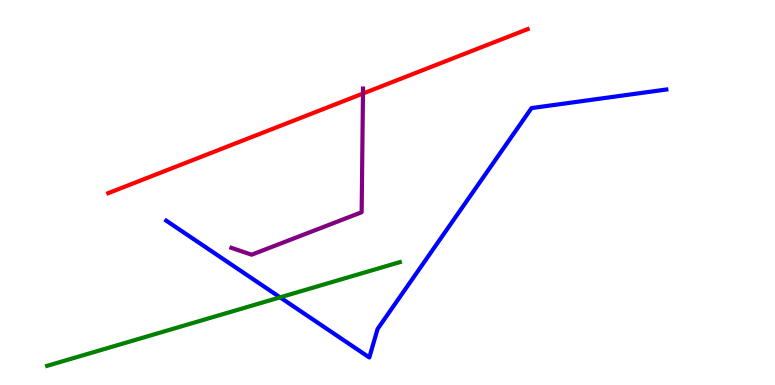[{'lines': ['blue', 'red'], 'intersections': []}, {'lines': ['green', 'red'], 'intersections': []}, {'lines': ['purple', 'red'], 'intersections': [{'x': 4.68, 'y': 7.57}]}, {'lines': ['blue', 'green'], 'intersections': [{'x': 3.61, 'y': 2.28}]}, {'lines': ['blue', 'purple'], 'intersections': []}, {'lines': ['green', 'purple'], 'intersections': []}]